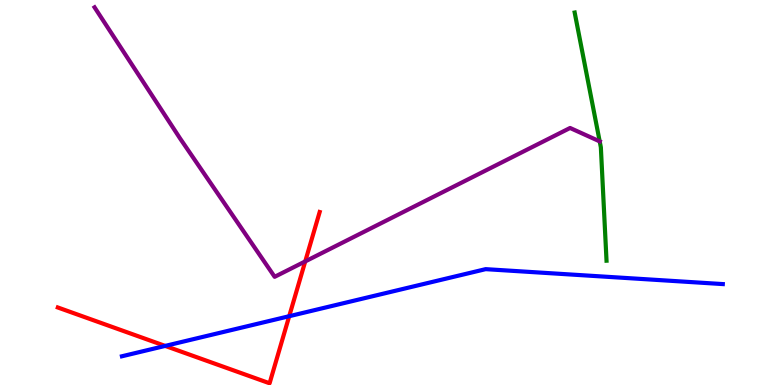[{'lines': ['blue', 'red'], 'intersections': [{'x': 2.13, 'y': 1.02}, {'x': 3.73, 'y': 1.79}]}, {'lines': ['green', 'red'], 'intersections': []}, {'lines': ['purple', 'red'], 'intersections': [{'x': 3.94, 'y': 3.21}]}, {'lines': ['blue', 'green'], 'intersections': []}, {'lines': ['blue', 'purple'], 'intersections': []}, {'lines': ['green', 'purple'], 'intersections': [{'x': 7.74, 'y': 6.33}]}]